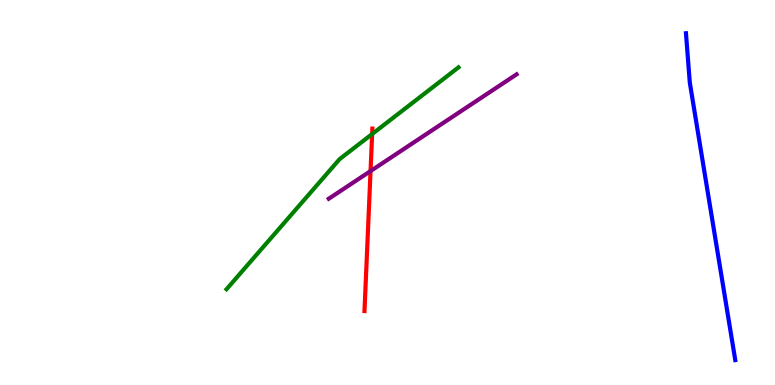[{'lines': ['blue', 'red'], 'intersections': []}, {'lines': ['green', 'red'], 'intersections': [{'x': 4.8, 'y': 6.52}]}, {'lines': ['purple', 'red'], 'intersections': [{'x': 4.78, 'y': 5.56}]}, {'lines': ['blue', 'green'], 'intersections': []}, {'lines': ['blue', 'purple'], 'intersections': []}, {'lines': ['green', 'purple'], 'intersections': []}]